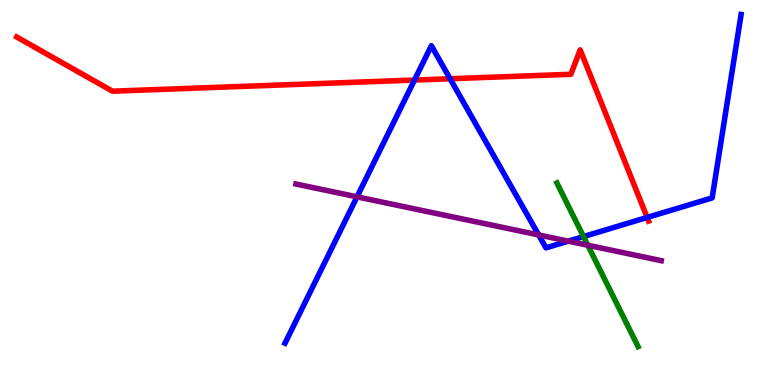[{'lines': ['blue', 'red'], 'intersections': [{'x': 5.35, 'y': 7.92}, {'x': 5.81, 'y': 7.95}, {'x': 8.35, 'y': 4.35}]}, {'lines': ['green', 'red'], 'intersections': []}, {'lines': ['purple', 'red'], 'intersections': []}, {'lines': ['blue', 'green'], 'intersections': [{'x': 7.53, 'y': 3.86}]}, {'lines': ['blue', 'purple'], 'intersections': [{'x': 4.61, 'y': 4.89}, {'x': 6.95, 'y': 3.9}, {'x': 7.33, 'y': 3.74}]}, {'lines': ['green', 'purple'], 'intersections': [{'x': 7.58, 'y': 3.63}]}]